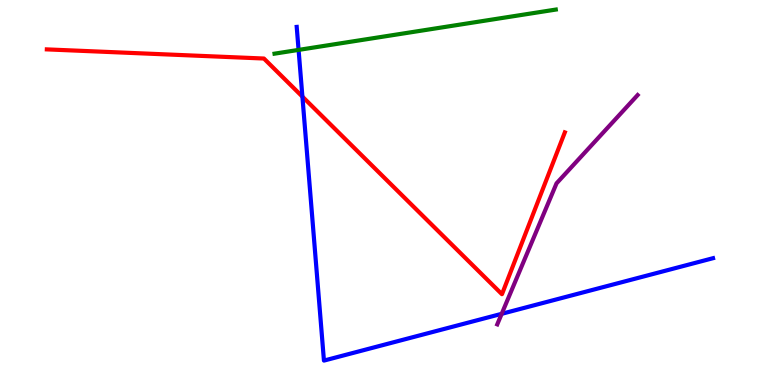[{'lines': ['blue', 'red'], 'intersections': [{'x': 3.9, 'y': 7.49}]}, {'lines': ['green', 'red'], 'intersections': []}, {'lines': ['purple', 'red'], 'intersections': []}, {'lines': ['blue', 'green'], 'intersections': [{'x': 3.85, 'y': 8.7}]}, {'lines': ['blue', 'purple'], 'intersections': [{'x': 6.47, 'y': 1.85}]}, {'lines': ['green', 'purple'], 'intersections': []}]